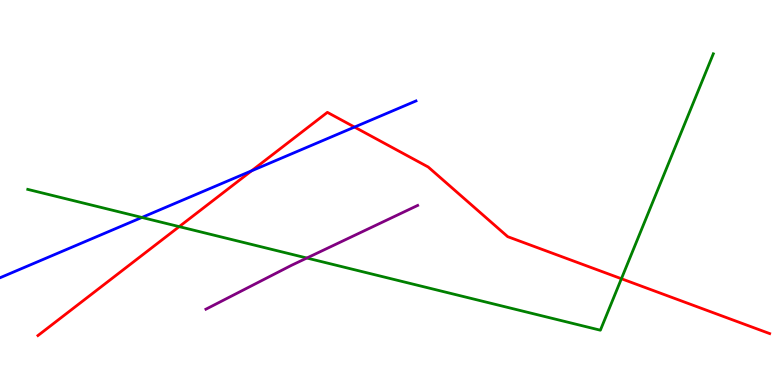[{'lines': ['blue', 'red'], 'intersections': [{'x': 3.25, 'y': 5.56}, {'x': 4.57, 'y': 6.7}]}, {'lines': ['green', 'red'], 'intersections': [{'x': 2.31, 'y': 4.11}, {'x': 8.02, 'y': 2.76}]}, {'lines': ['purple', 'red'], 'intersections': []}, {'lines': ['blue', 'green'], 'intersections': [{'x': 1.83, 'y': 4.35}]}, {'lines': ['blue', 'purple'], 'intersections': []}, {'lines': ['green', 'purple'], 'intersections': [{'x': 3.96, 'y': 3.3}]}]